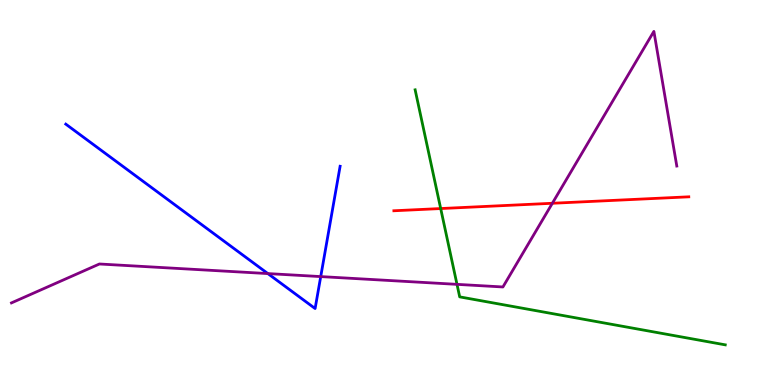[{'lines': ['blue', 'red'], 'intersections': []}, {'lines': ['green', 'red'], 'intersections': [{'x': 5.69, 'y': 4.58}]}, {'lines': ['purple', 'red'], 'intersections': [{'x': 7.13, 'y': 4.72}]}, {'lines': ['blue', 'green'], 'intersections': []}, {'lines': ['blue', 'purple'], 'intersections': [{'x': 3.46, 'y': 2.89}, {'x': 4.14, 'y': 2.82}]}, {'lines': ['green', 'purple'], 'intersections': [{'x': 5.9, 'y': 2.61}]}]